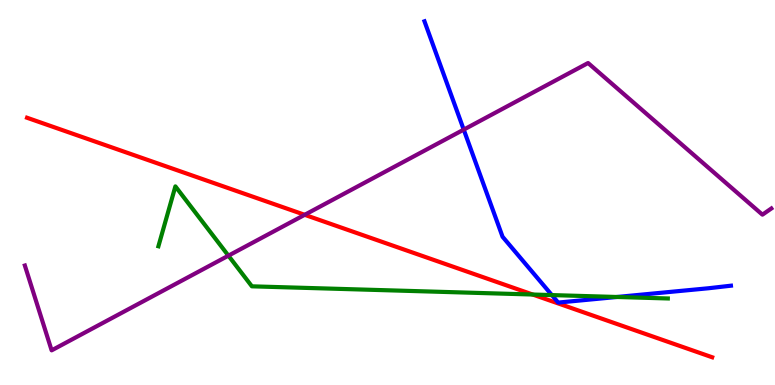[{'lines': ['blue', 'red'], 'intersections': []}, {'lines': ['green', 'red'], 'intersections': [{'x': 6.87, 'y': 2.35}]}, {'lines': ['purple', 'red'], 'intersections': [{'x': 3.93, 'y': 4.42}]}, {'lines': ['blue', 'green'], 'intersections': [{'x': 7.12, 'y': 2.34}, {'x': 7.96, 'y': 2.29}]}, {'lines': ['blue', 'purple'], 'intersections': [{'x': 5.98, 'y': 6.63}]}, {'lines': ['green', 'purple'], 'intersections': [{'x': 2.95, 'y': 3.36}]}]